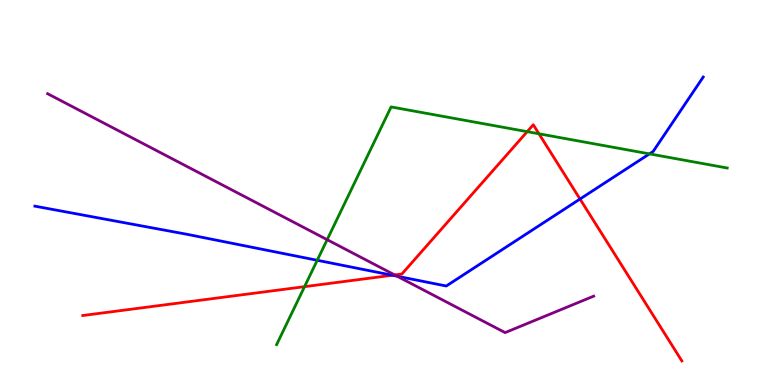[{'lines': ['blue', 'red'], 'intersections': [{'x': 5.06, 'y': 2.85}, {'x': 7.48, 'y': 4.83}]}, {'lines': ['green', 'red'], 'intersections': [{'x': 3.93, 'y': 2.55}, {'x': 6.8, 'y': 6.58}, {'x': 6.95, 'y': 6.52}]}, {'lines': ['purple', 'red'], 'intersections': [{'x': 5.09, 'y': 2.86}]}, {'lines': ['blue', 'green'], 'intersections': [{'x': 4.09, 'y': 3.24}, {'x': 8.38, 'y': 6.0}]}, {'lines': ['blue', 'purple'], 'intersections': [{'x': 5.12, 'y': 2.83}]}, {'lines': ['green', 'purple'], 'intersections': [{'x': 4.22, 'y': 3.77}]}]